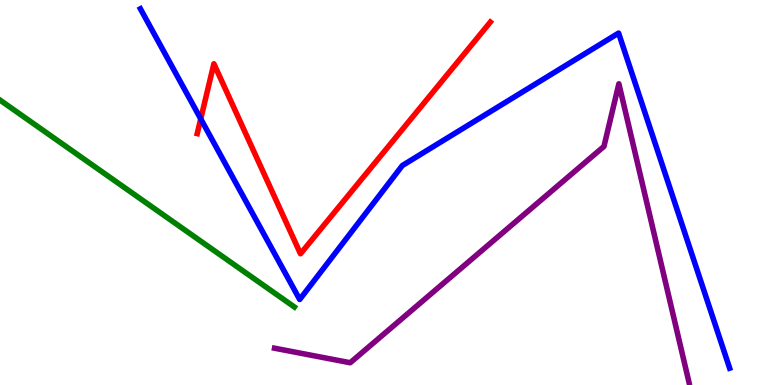[{'lines': ['blue', 'red'], 'intersections': [{'x': 2.59, 'y': 6.91}]}, {'lines': ['green', 'red'], 'intersections': []}, {'lines': ['purple', 'red'], 'intersections': []}, {'lines': ['blue', 'green'], 'intersections': []}, {'lines': ['blue', 'purple'], 'intersections': []}, {'lines': ['green', 'purple'], 'intersections': []}]